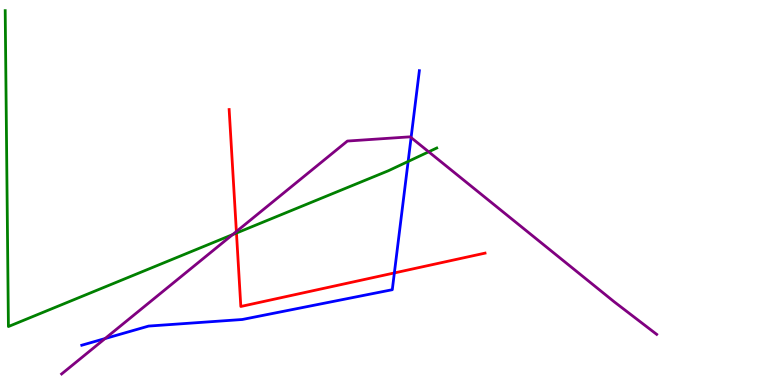[{'lines': ['blue', 'red'], 'intersections': [{'x': 5.09, 'y': 2.91}]}, {'lines': ['green', 'red'], 'intersections': [{'x': 3.05, 'y': 3.95}]}, {'lines': ['purple', 'red'], 'intersections': [{'x': 3.05, 'y': 3.99}]}, {'lines': ['blue', 'green'], 'intersections': [{'x': 5.27, 'y': 5.81}]}, {'lines': ['blue', 'purple'], 'intersections': [{'x': 1.36, 'y': 1.21}, {'x': 5.3, 'y': 6.43}]}, {'lines': ['green', 'purple'], 'intersections': [{'x': 3.0, 'y': 3.91}, {'x': 5.53, 'y': 6.06}]}]